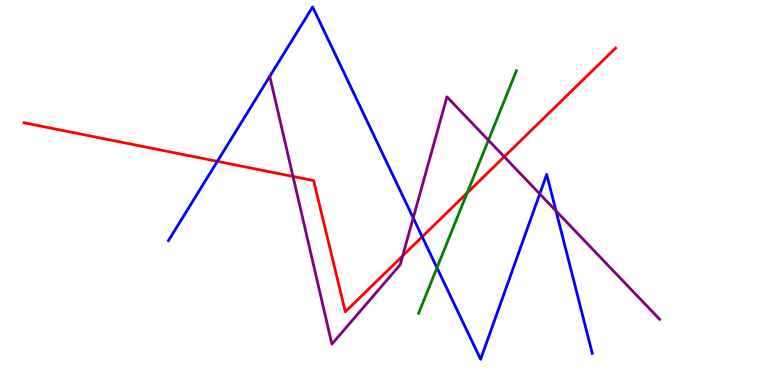[{'lines': ['blue', 'red'], 'intersections': [{'x': 2.8, 'y': 5.81}, {'x': 5.45, 'y': 3.85}]}, {'lines': ['green', 'red'], 'intersections': [{'x': 6.03, 'y': 4.99}]}, {'lines': ['purple', 'red'], 'intersections': [{'x': 3.78, 'y': 5.42}, {'x': 5.2, 'y': 3.35}, {'x': 6.51, 'y': 5.93}]}, {'lines': ['blue', 'green'], 'intersections': [{'x': 5.64, 'y': 3.04}]}, {'lines': ['blue', 'purple'], 'intersections': [{'x': 3.48, 'y': 8.02}, {'x': 5.33, 'y': 4.34}, {'x': 6.96, 'y': 4.96}, {'x': 7.17, 'y': 4.52}]}, {'lines': ['green', 'purple'], 'intersections': [{'x': 6.3, 'y': 6.36}]}]